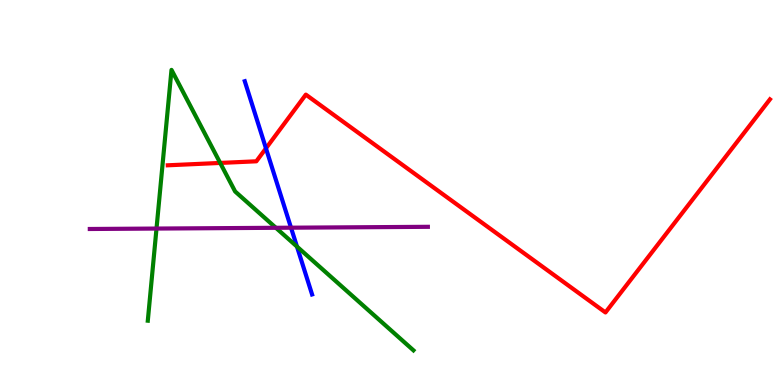[{'lines': ['blue', 'red'], 'intersections': [{'x': 3.43, 'y': 6.15}]}, {'lines': ['green', 'red'], 'intersections': [{'x': 2.84, 'y': 5.77}]}, {'lines': ['purple', 'red'], 'intersections': []}, {'lines': ['blue', 'green'], 'intersections': [{'x': 3.83, 'y': 3.6}]}, {'lines': ['blue', 'purple'], 'intersections': [{'x': 3.75, 'y': 4.09}]}, {'lines': ['green', 'purple'], 'intersections': [{'x': 2.02, 'y': 4.06}, {'x': 3.56, 'y': 4.08}]}]